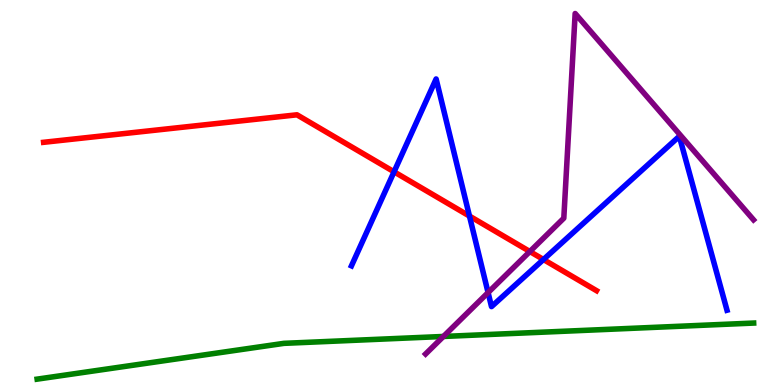[{'lines': ['blue', 'red'], 'intersections': [{'x': 5.08, 'y': 5.54}, {'x': 6.06, 'y': 4.39}, {'x': 7.01, 'y': 3.26}]}, {'lines': ['green', 'red'], 'intersections': []}, {'lines': ['purple', 'red'], 'intersections': [{'x': 6.84, 'y': 3.47}]}, {'lines': ['blue', 'green'], 'intersections': []}, {'lines': ['blue', 'purple'], 'intersections': [{'x': 6.3, 'y': 2.4}]}, {'lines': ['green', 'purple'], 'intersections': [{'x': 5.72, 'y': 1.26}]}]